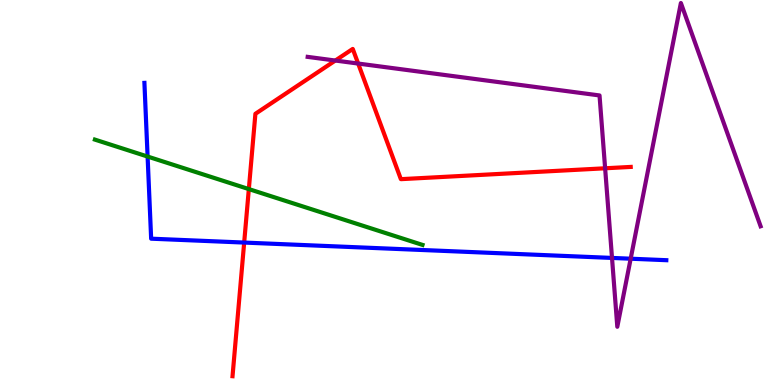[{'lines': ['blue', 'red'], 'intersections': [{'x': 3.15, 'y': 3.7}]}, {'lines': ['green', 'red'], 'intersections': [{'x': 3.21, 'y': 5.09}]}, {'lines': ['purple', 'red'], 'intersections': [{'x': 4.33, 'y': 8.43}, {'x': 4.62, 'y': 8.35}, {'x': 7.81, 'y': 5.63}]}, {'lines': ['blue', 'green'], 'intersections': [{'x': 1.9, 'y': 5.93}]}, {'lines': ['blue', 'purple'], 'intersections': [{'x': 7.9, 'y': 3.3}, {'x': 8.14, 'y': 3.28}]}, {'lines': ['green', 'purple'], 'intersections': []}]